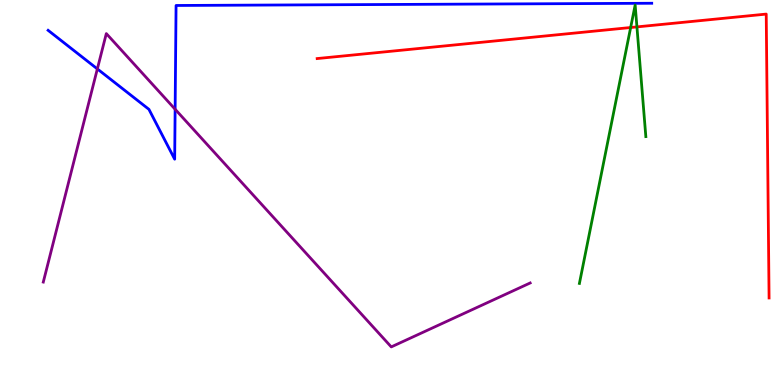[{'lines': ['blue', 'red'], 'intersections': []}, {'lines': ['green', 'red'], 'intersections': [{'x': 8.14, 'y': 9.29}, {'x': 8.22, 'y': 9.3}]}, {'lines': ['purple', 'red'], 'intersections': []}, {'lines': ['blue', 'green'], 'intersections': []}, {'lines': ['blue', 'purple'], 'intersections': [{'x': 1.26, 'y': 8.21}, {'x': 2.26, 'y': 7.16}]}, {'lines': ['green', 'purple'], 'intersections': []}]